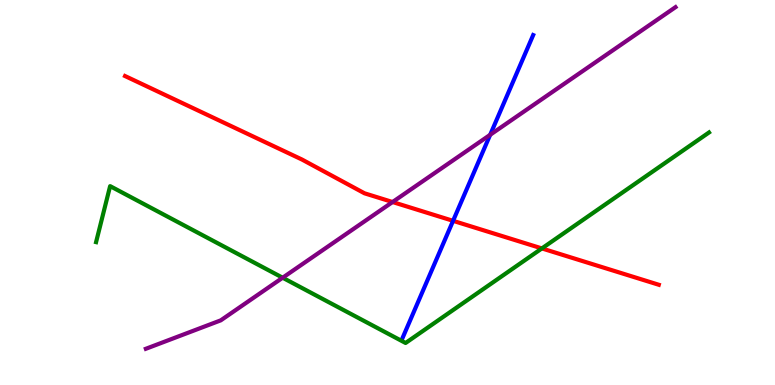[{'lines': ['blue', 'red'], 'intersections': [{'x': 5.85, 'y': 4.26}]}, {'lines': ['green', 'red'], 'intersections': [{'x': 6.99, 'y': 3.55}]}, {'lines': ['purple', 'red'], 'intersections': [{'x': 5.07, 'y': 4.75}]}, {'lines': ['blue', 'green'], 'intersections': []}, {'lines': ['blue', 'purple'], 'intersections': [{'x': 6.32, 'y': 6.5}]}, {'lines': ['green', 'purple'], 'intersections': [{'x': 3.65, 'y': 2.79}]}]